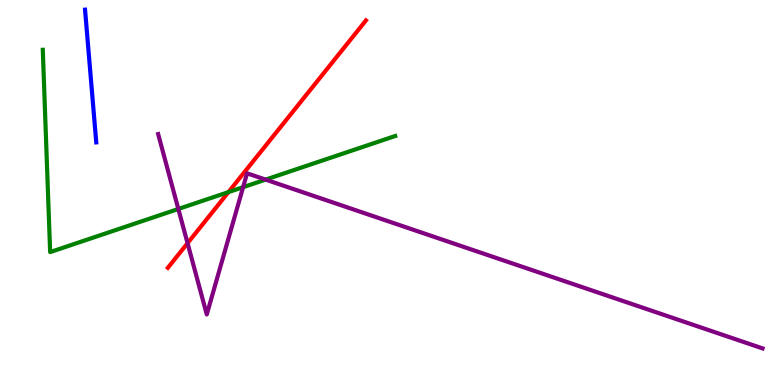[{'lines': ['blue', 'red'], 'intersections': []}, {'lines': ['green', 'red'], 'intersections': [{'x': 2.95, 'y': 5.01}]}, {'lines': ['purple', 'red'], 'intersections': [{'x': 2.42, 'y': 3.68}]}, {'lines': ['blue', 'green'], 'intersections': []}, {'lines': ['blue', 'purple'], 'intersections': []}, {'lines': ['green', 'purple'], 'intersections': [{'x': 2.3, 'y': 4.57}, {'x': 3.14, 'y': 5.14}, {'x': 3.43, 'y': 5.33}]}]